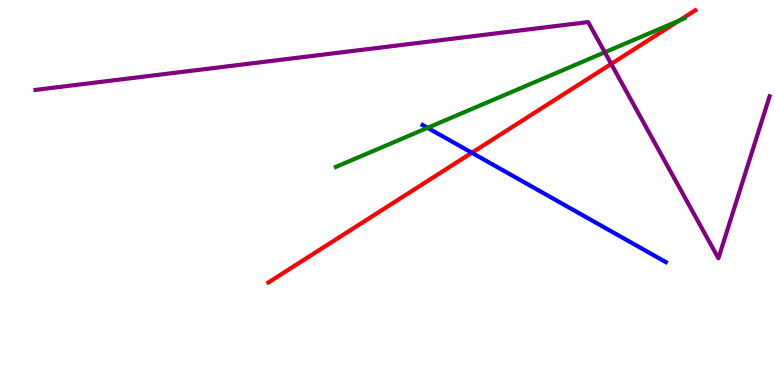[{'lines': ['blue', 'red'], 'intersections': [{'x': 6.09, 'y': 6.03}]}, {'lines': ['green', 'red'], 'intersections': [{'x': 8.76, 'y': 9.46}]}, {'lines': ['purple', 'red'], 'intersections': [{'x': 7.89, 'y': 8.34}]}, {'lines': ['blue', 'green'], 'intersections': [{'x': 5.52, 'y': 6.68}]}, {'lines': ['blue', 'purple'], 'intersections': []}, {'lines': ['green', 'purple'], 'intersections': [{'x': 7.8, 'y': 8.64}]}]